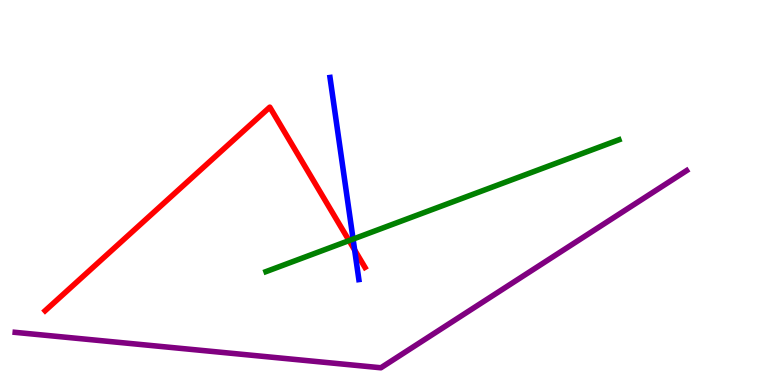[{'lines': ['blue', 'red'], 'intersections': [{'x': 4.58, 'y': 3.51}]}, {'lines': ['green', 'red'], 'intersections': [{'x': 4.5, 'y': 3.75}]}, {'lines': ['purple', 'red'], 'intersections': []}, {'lines': ['blue', 'green'], 'intersections': [{'x': 4.56, 'y': 3.79}]}, {'lines': ['blue', 'purple'], 'intersections': []}, {'lines': ['green', 'purple'], 'intersections': []}]